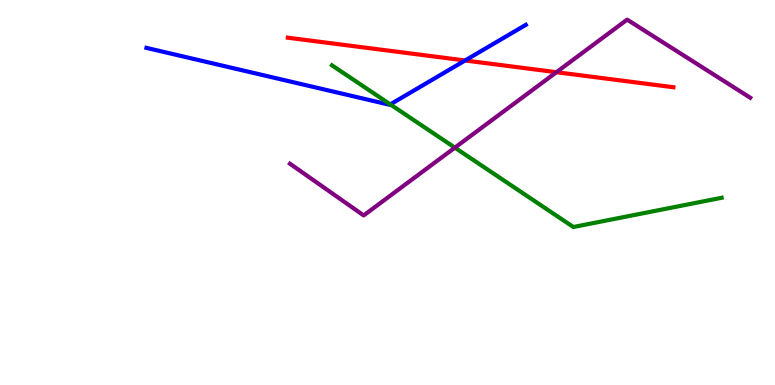[{'lines': ['blue', 'red'], 'intersections': [{'x': 6.0, 'y': 8.43}]}, {'lines': ['green', 'red'], 'intersections': []}, {'lines': ['purple', 'red'], 'intersections': [{'x': 7.18, 'y': 8.12}]}, {'lines': ['blue', 'green'], 'intersections': [{'x': 5.04, 'y': 7.29}]}, {'lines': ['blue', 'purple'], 'intersections': []}, {'lines': ['green', 'purple'], 'intersections': [{'x': 5.87, 'y': 6.16}]}]